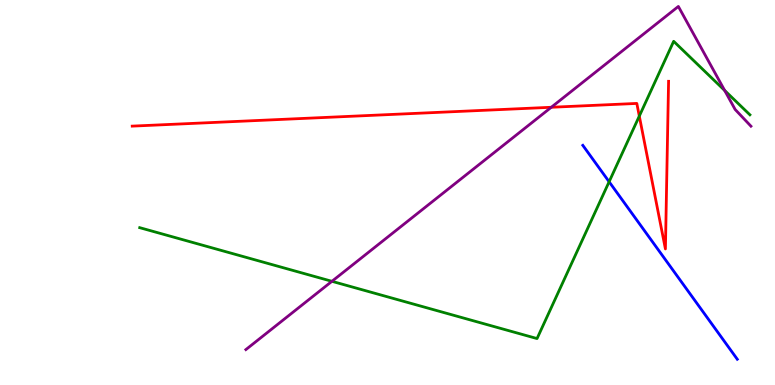[{'lines': ['blue', 'red'], 'intersections': []}, {'lines': ['green', 'red'], 'intersections': [{'x': 8.25, 'y': 6.98}]}, {'lines': ['purple', 'red'], 'intersections': [{'x': 7.11, 'y': 7.21}]}, {'lines': ['blue', 'green'], 'intersections': [{'x': 7.86, 'y': 5.28}]}, {'lines': ['blue', 'purple'], 'intersections': []}, {'lines': ['green', 'purple'], 'intersections': [{'x': 4.28, 'y': 2.69}, {'x': 9.35, 'y': 7.65}]}]